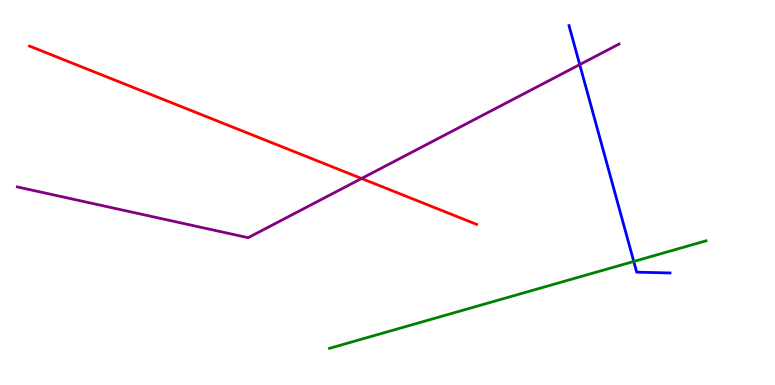[{'lines': ['blue', 'red'], 'intersections': []}, {'lines': ['green', 'red'], 'intersections': []}, {'lines': ['purple', 'red'], 'intersections': [{'x': 4.67, 'y': 5.36}]}, {'lines': ['blue', 'green'], 'intersections': [{'x': 8.18, 'y': 3.21}]}, {'lines': ['blue', 'purple'], 'intersections': [{'x': 7.48, 'y': 8.32}]}, {'lines': ['green', 'purple'], 'intersections': []}]